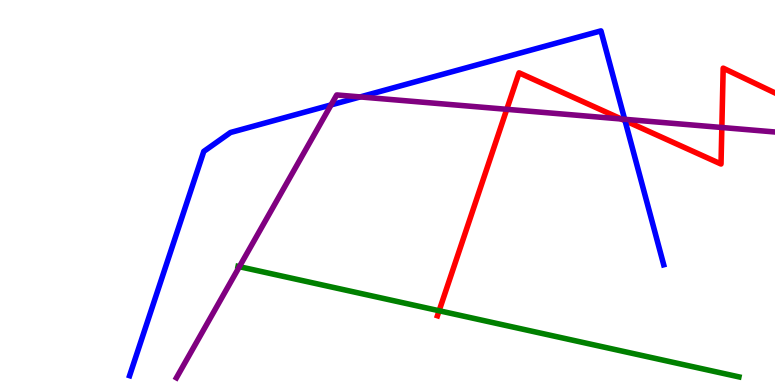[{'lines': ['blue', 'red'], 'intersections': [{'x': 8.06, 'y': 6.87}]}, {'lines': ['green', 'red'], 'intersections': [{'x': 5.67, 'y': 1.93}]}, {'lines': ['purple', 'red'], 'intersections': [{'x': 6.54, 'y': 7.16}, {'x': 8.02, 'y': 6.91}, {'x': 9.31, 'y': 6.69}]}, {'lines': ['blue', 'green'], 'intersections': []}, {'lines': ['blue', 'purple'], 'intersections': [{'x': 4.27, 'y': 7.28}, {'x': 4.65, 'y': 7.48}, {'x': 8.06, 'y': 6.9}]}, {'lines': ['green', 'purple'], 'intersections': [{'x': 3.09, 'y': 3.07}]}]